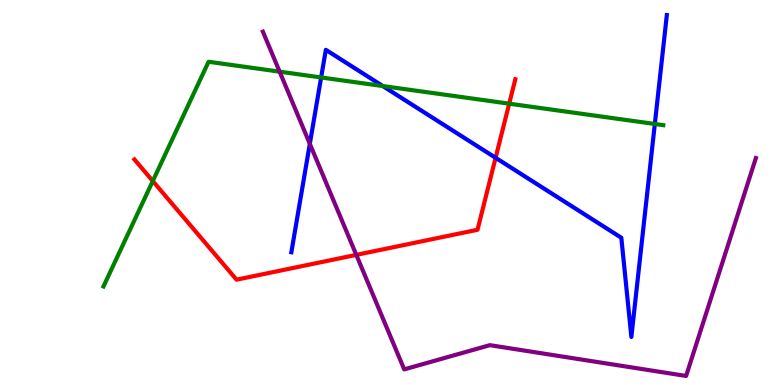[{'lines': ['blue', 'red'], 'intersections': [{'x': 6.39, 'y': 5.9}]}, {'lines': ['green', 'red'], 'intersections': [{'x': 1.97, 'y': 5.3}, {'x': 6.57, 'y': 7.31}]}, {'lines': ['purple', 'red'], 'intersections': [{'x': 4.6, 'y': 3.38}]}, {'lines': ['blue', 'green'], 'intersections': [{'x': 4.14, 'y': 7.99}, {'x': 4.94, 'y': 7.76}, {'x': 8.45, 'y': 6.78}]}, {'lines': ['blue', 'purple'], 'intersections': [{'x': 4.0, 'y': 6.26}]}, {'lines': ['green', 'purple'], 'intersections': [{'x': 3.61, 'y': 8.14}]}]